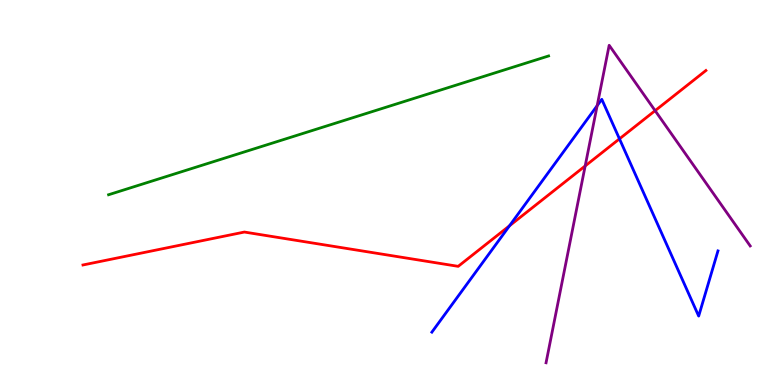[{'lines': ['blue', 'red'], 'intersections': [{'x': 6.57, 'y': 4.14}, {'x': 7.99, 'y': 6.39}]}, {'lines': ['green', 'red'], 'intersections': []}, {'lines': ['purple', 'red'], 'intersections': [{'x': 7.55, 'y': 5.69}, {'x': 8.45, 'y': 7.13}]}, {'lines': ['blue', 'green'], 'intersections': []}, {'lines': ['blue', 'purple'], 'intersections': [{'x': 7.71, 'y': 7.26}]}, {'lines': ['green', 'purple'], 'intersections': []}]